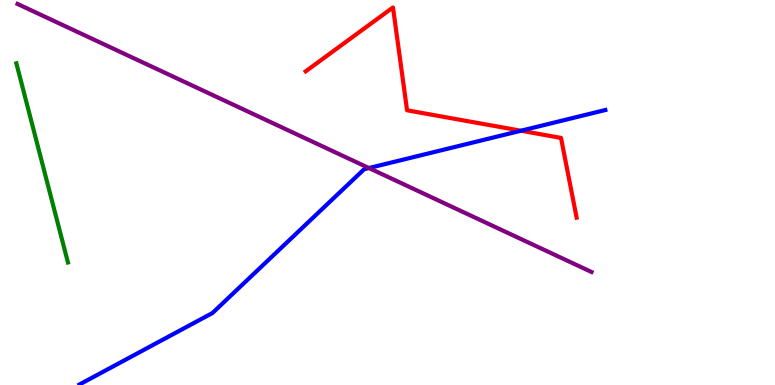[{'lines': ['blue', 'red'], 'intersections': [{'x': 6.72, 'y': 6.6}]}, {'lines': ['green', 'red'], 'intersections': []}, {'lines': ['purple', 'red'], 'intersections': []}, {'lines': ['blue', 'green'], 'intersections': []}, {'lines': ['blue', 'purple'], 'intersections': [{'x': 4.76, 'y': 5.64}]}, {'lines': ['green', 'purple'], 'intersections': []}]